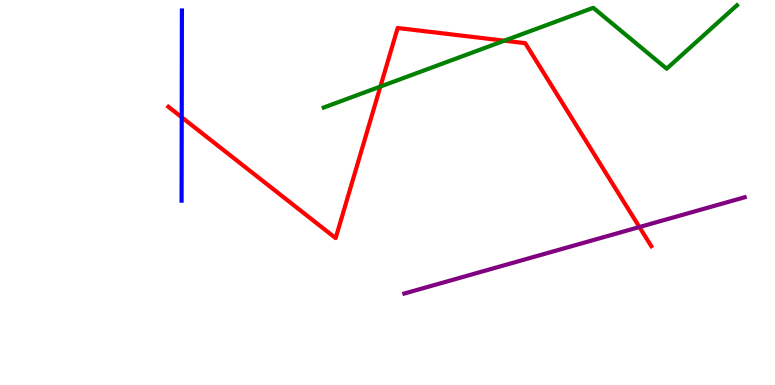[{'lines': ['blue', 'red'], 'intersections': [{'x': 2.34, 'y': 6.95}]}, {'lines': ['green', 'red'], 'intersections': [{'x': 4.91, 'y': 7.75}, {'x': 6.51, 'y': 8.94}]}, {'lines': ['purple', 'red'], 'intersections': [{'x': 8.25, 'y': 4.1}]}, {'lines': ['blue', 'green'], 'intersections': []}, {'lines': ['blue', 'purple'], 'intersections': []}, {'lines': ['green', 'purple'], 'intersections': []}]